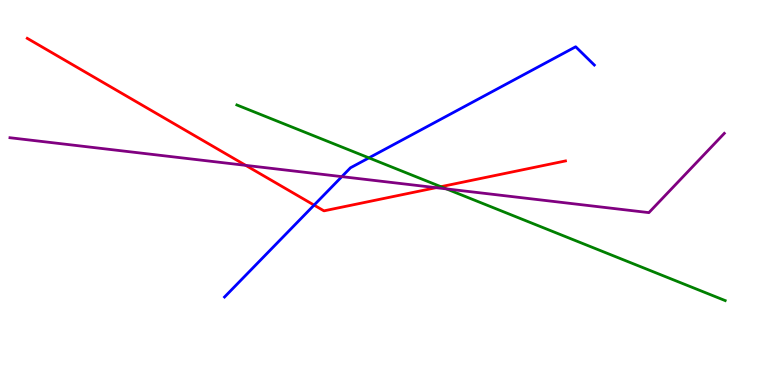[{'lines': ['blue', 'red'], 'intersections': [{'x': 4.05, 'y': 4.67}]}, {'lines': ['green', 'red'], 'intersections': [{'x': 5.69, 'y': 5.15}]}, {'lines': ['purple', 'red'], 'intersections': [{'x': 3.17, 'y': 5.7}, {'x': 5.63, 'y': 5.13}]}, {'lines': ['blue', 'green'], 'intersections': [{'x': 4.76, 'y': 5.9}]}, {'lines': ['blue', 'purple'], 'intersections': [{'x': 4.41, 'y': 5.41}]}, {'lines': ['green', 'purple'], 'intersections': [{'x': 5.76, 'y': 5.09}]}]